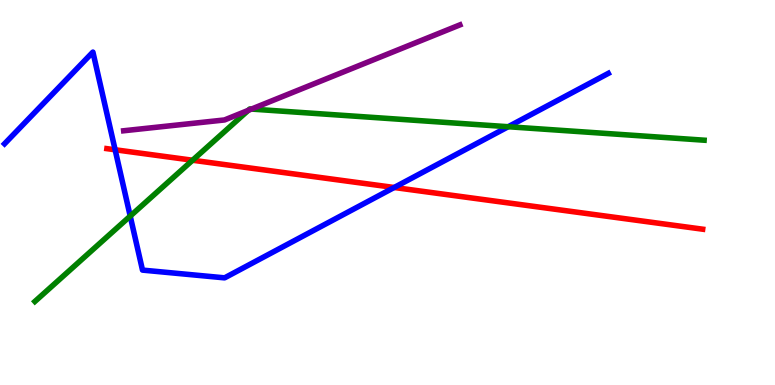[{'lines': ['blue', 'red'], 'intersections': [{'x': 1.49, 'y': 6.11}, {'x': 5.09, 'y': 5.13}]}, {'lines': ['green', 'red'], 'intersections': [{'x': 2.48, 'y': 5.84}]}, {'lines': ['purple', 'red'], 'intersections': []}, {'lines': ['blue', 'green'], 'intersections': [{'x': 1.68, 'y': 4.39}, {'x': 6.56, 'y': 6.71}]}, {'lines': ['blue', 'purple'], 'intersections': []}, {'lines': ['green', 'purple'], 'intersections': [{'x': 3.2, 'y': 7.13}, {'x': 3.24, 'y': 7.17}]}]